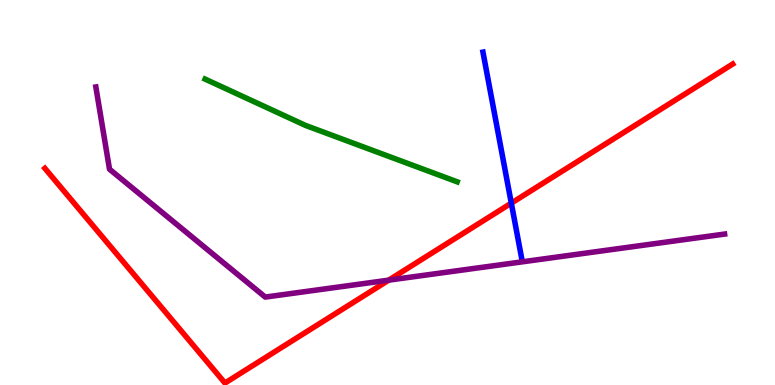[{'lines': ['blue', 'red'], 'intersections': [{'x': 6.6, 'y': 4.72}]}, {'lines': ['green', 'red'], 'intersections': []}, {'lines': ['purple', 'red'], 'intersections': [{'x': 5.02, 'y': 2.72}]}, {'lines': ['blue', 'green'], 'intersections': []}, {'lines': ['blue', 'purple'], 'intersections': []}, {'lines': ['green', 'purple'], 'intersections': []}]